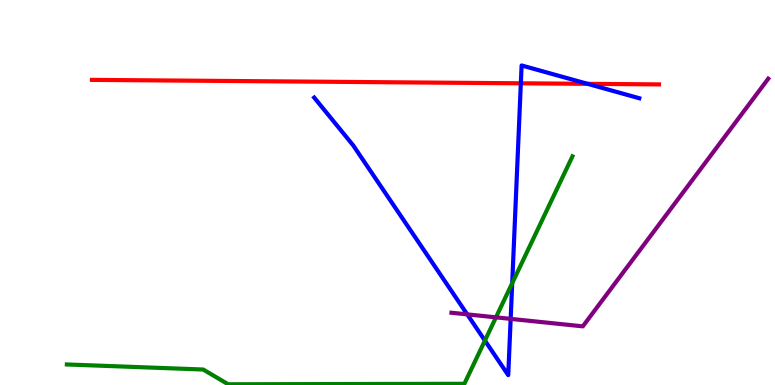[{'lines': ['blue', 'red'], 'intersections': [{'x': 6.72, 'y': 7.84}, {'x': 7.58, 'y': 7.82}]}, {'lines': ['green', 'red'], 'intersections': []}, {'lines': ['purple', 'red'], 'intersections': []}, {'lines': ['blue', 'green'], 'intersections': [{'x': 6.26, 'y': 1.15}, {'x': 6.61, 'y': 2.65}]}, {'lines': ['blue', 'purple'], 'intersections': [{'x': 6.03, 'y': 1.83}, {'x': 6.59, 'y': 1.72}]}, {'lines': ['green', 'purple'], 'intersections': [{'x': 6.4, 'y': 1.76}]}]